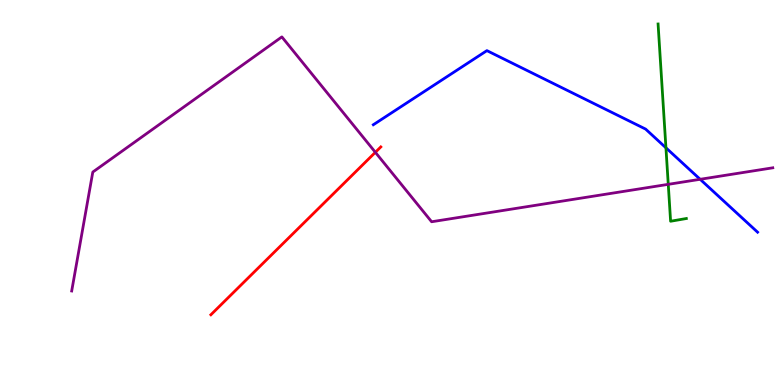[{'lines': ['blue', 'red'], 'intersections': []}, {'lines': ['green', 'red'], 'intersections': []}, {'lines': ['purple', 'red'], 'intersections': [{'x': 4.84, 'y': 6.04}]}, {'lines': ['blue', 'green'], 'intersections': [{'x': 8.59, 'y': 6.16}]}, {'lines': ['blue', 'purple'], 'intersections': [{'x': 9.03, 'y': 5.34}]}, {'lines': ['green', 'purple'], 'intersections': [{'x': 8.62, 'y': 5.21}]}]